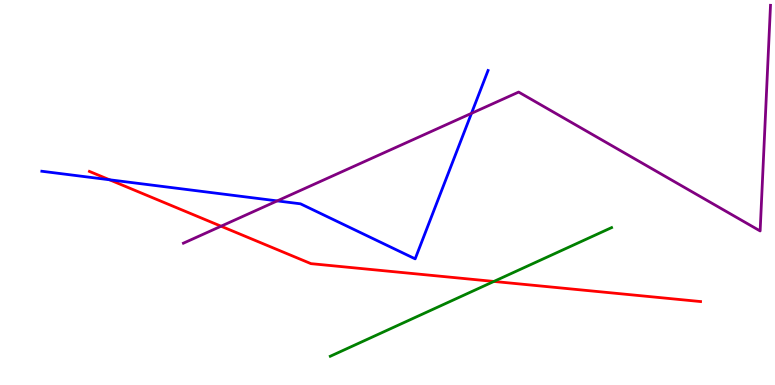[{'lines': ['blue', 'red'], 'intersections': [{'x': 1.41, 'y': 5.33}]}, {'lines': ['green', 'red'], 'intersections': [{'x': 6.37, 'y': 2.69}]}, {'lines': ['purple', 'red'], 'intersections': [{'x': 2.85, 'y': 4.12}]}, {'lines': ['blue', 'green'], 'intersections': []}, {'lines': ['blue', 'purple'], 'intersections': [{'x': 3.58, 'y': 4.78}, {'x': 6.08, 'y': 7.06}]}, {'lines': ['green', 'purple'], 'intersections': []}]